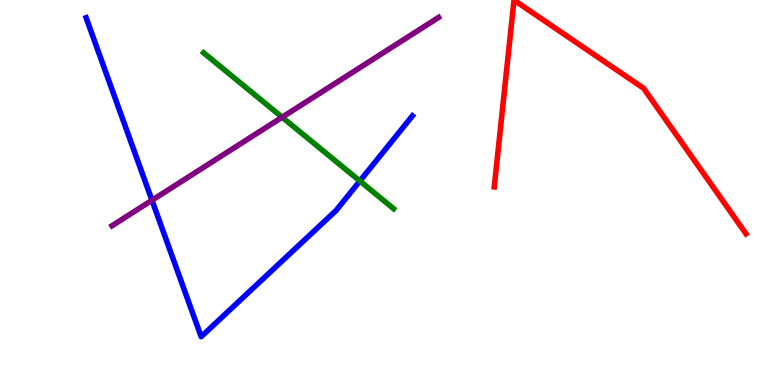[{'lines': ['blue', 'red'], 'intersections': []}, {'lines': ['green', 'red'], 'intersections': []}, {'lines': ['purple', 'red'], 'intersections': []}, {'lines': ['blue', 'green'], 'intersections': [{'x': 4.64, 'y': 5.3}]}, {'lines': ['blue', 'purple'], 'intersections': [{'x': 1.96, 'y': 4.8}]}, {'lines': ['green', 'purple'], 'intersections': [{'x': 3.64, 'y': 6.96}]}]